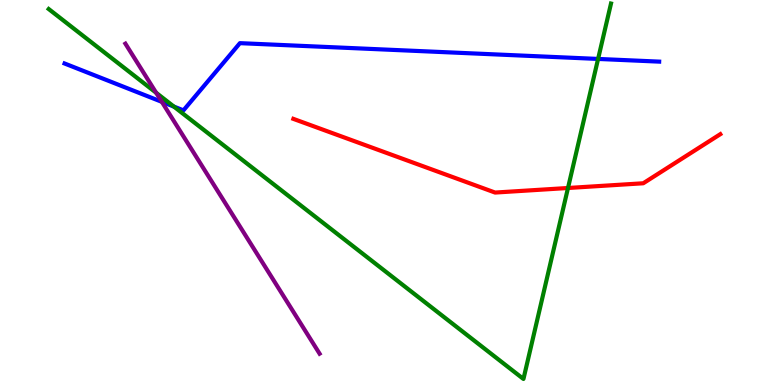[{'lines': ['blue', 'red'], 'intersections': []}, {'lines': ['green', 'red'], 'intersections': [{'x': 7.33, 'y': 5.12}]}, {'lines': ['purple', 'red'], 'intersections': []}, {'lines': ['blue', 'green'], 'intersections': [{'x': 2.24, 'y': 7.23}, {'x': 7.72, 'y': 8.47}]}, {'lines': ['blue', 'purple'], 'intersections': [{'x': 2.09, 'y': 7.35}]}, {'lines': ['green', 'purple'], 'intersections': [{'x': 2.01, 'y': 7.59}]}]